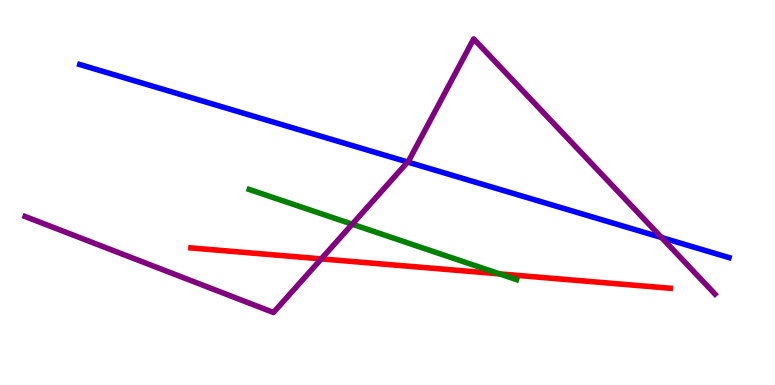[{'lines': ['blue', 'red'], 'intersections': []}, {'lines': ['green', 'red'], 'intersections': [{'x': 6.45, 'y': 2.89}]}, {'lines': ['purple', 'red'], 'intersections': [{'x': 4.15, 'y': 3.28}]}, {'lines': ['blue', 'green'], 'intersections': []}, {'lines': ['blue', 'purple'], 'intersections': [{'x': 5.26, 'y': 5.79}, {'x': 8.54, 'y': 3.83}]}, {'lines': ['green', 'purple'], 'intersections': [{'x': 4.54, 'y': 4.18}]}]